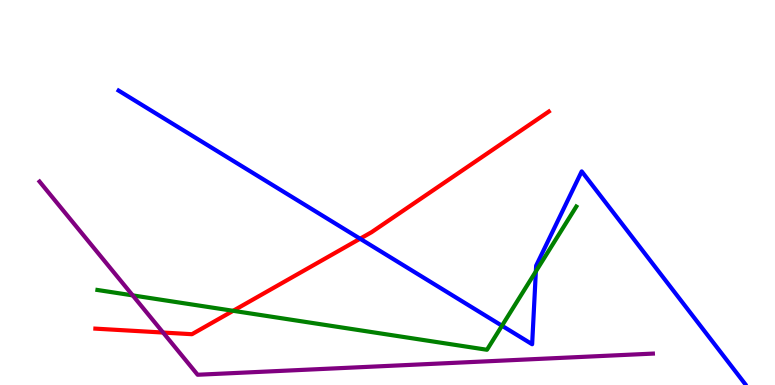[{'lines': ['blue', 'red'], 'intersections': [{'x': 4.65, 'y': 3.8}]}, {'lines': ['green', 'red'], 'intersections': [{'x': 3.01, 'y': 1.93}]}, {'lines': ['purple', 'red'], 'intersections': [{'x': 2.1, 'y': 1.36}]}, {'lines': ['blue', 'green'], 'intersections': [{'x': 6.48, 'y': 1.54}, {'x': 6.91, 'y': 2.95}]}, {'lines': ['blue', 'purple'], 'intersections': []}, {'lines': ['green', 'purple'], 'intersections': [{'x': 1.71, 'y': 2.33}]}]